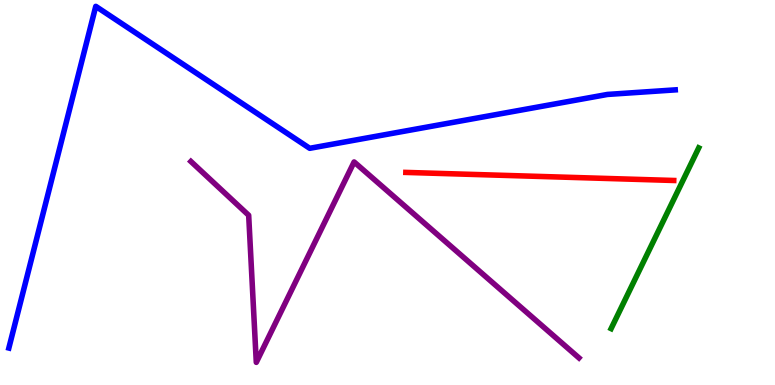[{'lines': ['blue', 'red'], 'intersections': []}, {'lines': ['green', 'red'], 'intersections': []}, {'lines': ['purple', 'red'], 'intersections': []}, {'lines': ['blue', 'green'], 'intersections': []}, {'lines': ['blue', 'purple'], 'intersections': []}, {'lines': ['green', 'purple'], 'intersections': []}]